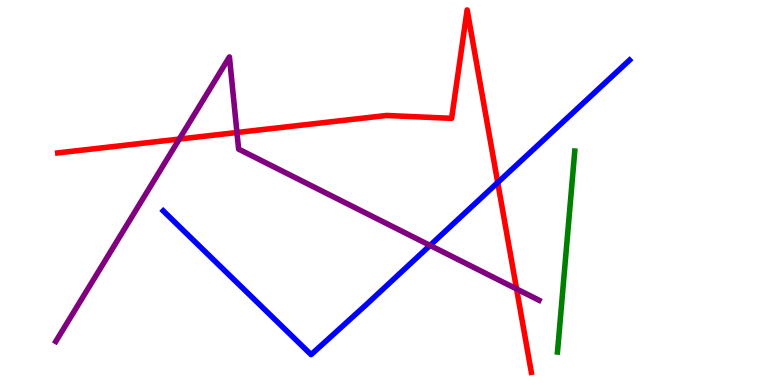[{'lines': ['blue', 'red'], 'intersections': [{'x': 6.42, 'y': 5.26}]}, {'lines': ['green', 'red'], 'intersections': []}, {'lines': ['purple', 'red'], 'intersections': [{'x': 2.31, 'y': 6.39}, {'x': 3.06, 'y': 6.56}, {'x': 6.67, 'y': 2.5}]}, {'lines': ['blue', 'green'], 'intersections': []}, {'lines': ['blue', 'purple'], 'intersections': [{'x': 5.55, 'y': 3.63}]}, {'lines': ['green', 'purple'], 'intersections': []}]